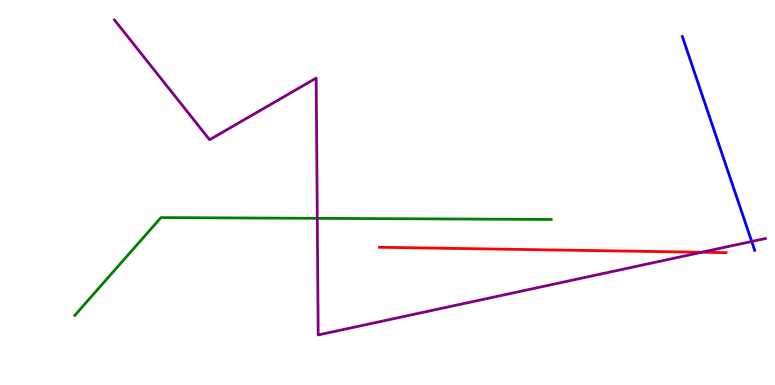[{'lines': ['blue', 'red'], 'intersections': []}, {'lines': ['green', 'red'], 'intersections': []}, {'lines': ['purple', 'red'], 'intersections': [{'x': 9.05, 'y': 3.45}]}, {'lines': ['blue', 'green'], 'intersections': []}, {'lines': ['blue', 'purple'], 'intersections': [{'x': 9.7, 'y': 3.73}]}, {'lines': ['green', 'purple'], 'intersections': [{'x': 4.09, 'y': 4.33}]}]